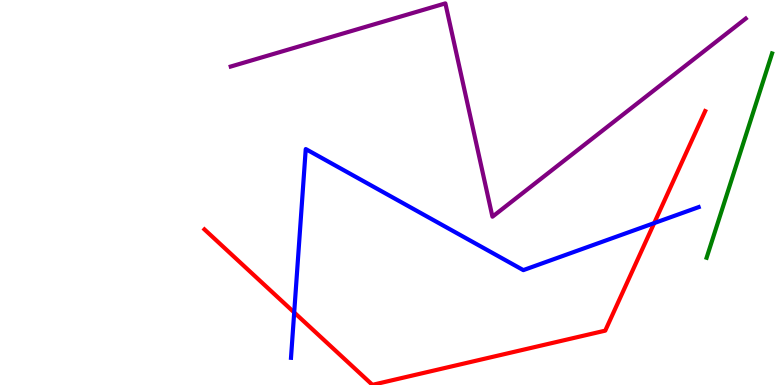[{'lines': ['blue', 'red'], 'intersections': [{'x': 3.8, 'y': 1.88}, {'x': 8.44, 'y': 4.21}]}, {'lines': ['green', 'red'], 'intersections': []}, {'lines': ['purple', 'red'], 'intersections': []}, {'lines': ['blue', 'green'], 'intersections': []}, {'lines': ['blue', 'purple'], 'intersections': []}, {'lines': ['green', 'purple'], 'intersections': []}]